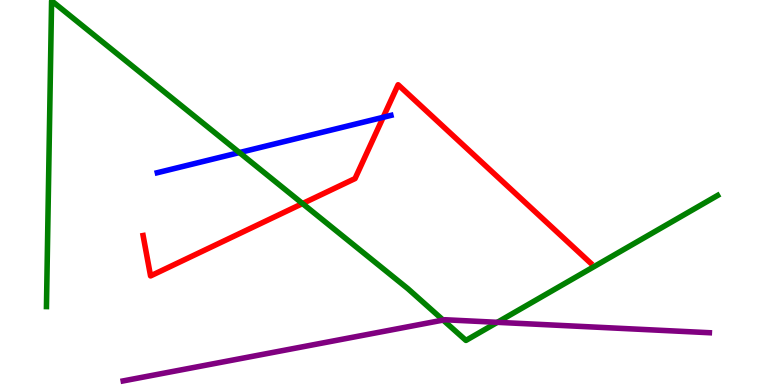[{'lines': ['blue', 'red'], 'intersections': [{'x': 4.94, 'y': 6.95}]}, {'lines': ['green', 'red'], 'intersections': [{'x': 3.9, 'y': 4.71}]}, {'lines': ['purple', 'red'], 'intersections': []}, {'lines': ['blue', 'green'], 'intersections': [{'x': 3.09, 'y': 6.04}]}, {'lines': ['blue', 'purple'], 'intersections': []}, {'lines': ['green', 'purple'], 'intersections': [{'x': 5.72, 'y': 1.69}, {'x': 6.42, 'y': 1.63}]}]